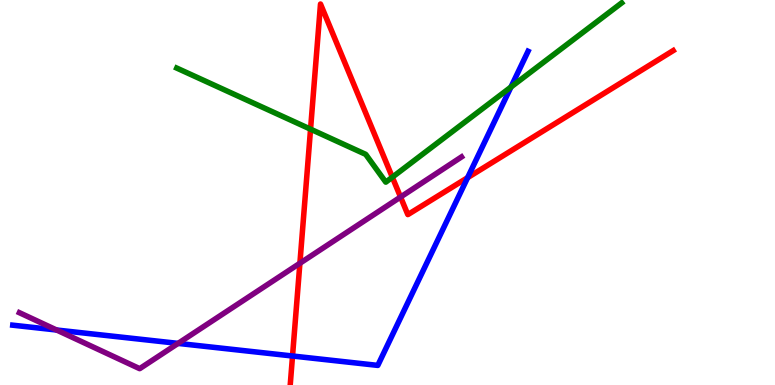[{'lines': ['blue', 'red'], 'intersections': [{'x': 3.77, 'y': 0.753}, {'x': 6.03, 'y': 5.39}]}, {'lines': ['green', 'red'], 'intersections': [{'x': 4.01, 'y': 6.64}, {'x': 5.06, 'y': 5.4}]}, {'lines': ['purple', 'red'], 'intersections': [{'x': 3.87, 'y': 3.16}, {'x': 5.17, 'y': 4.88}]}, {'lines': ['blue', 'green'], 'intersections': [{'x': 6.59, 'y': 7.74}]}, {'lines': ['blue', 'purple'], 'intersections': [{'x': 0.731, 'y': 1.43}, {'x': 2.3, 'y': 1.08}]}, {'lines': ['green', 'purple'], 'intersections': []}]